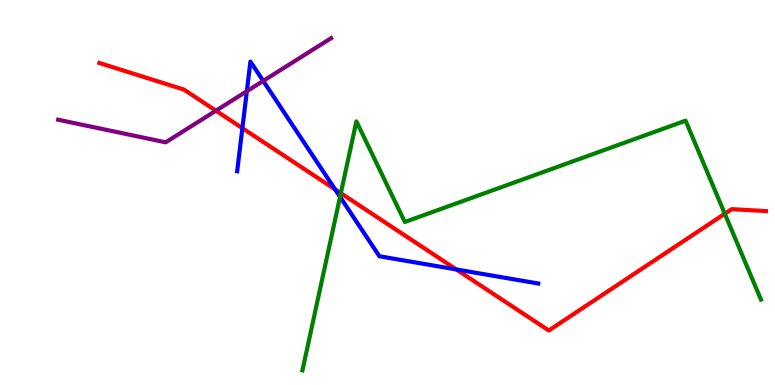[{'lines': ['blue', 'red'], 'intersections': [{'x': 3.13, 'y': 6.67}, {'x': 4.32, 'y': 5.08}, {'x': 5.89, 'y': 3.0}]}, {'lines': ['green', 'red'], 'intersections': [{'x': 4.4, 'y': 4.98}, {'x': 9.35, 'y': 4.45}]}, {'lines': ['purple', 'red'], 'intersections': [{'x': 2.79, 'y': 7.12}]}, {'lines': ['blue', 'green'], 'intersections': [{'x': 4.39, 'y': 4.89}]}, {'lines': ['blue', 'purple'], 'intersections': [{'x': 3.18, 'y': 7.63}, {'x': 3.4, 'y': 7.9}]}, {'lines': ['green', 'purple'], 'intersections': []}]